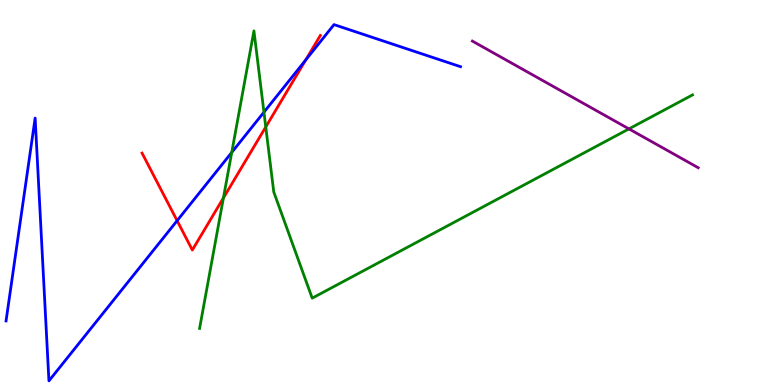[{'lines': ['blue', 'red'], 'intersections': [{'x': 2.29, 'y': 4.27}, {'x': 3.94, 'y': 8.44}]}, {'lines': ['green', 'red'], 'intersections': [{'x': 2.88, 'y': 4.86}, {'x': 3.43, 'y': 6.7}]}, {'lines': ['purple', 'red'], 'intersections': []}, {'lines': ['blue', 'green'], 'intersections': [{'x': 2.99, 'y': 6.04}, {'x': 3.41, 'y': 7.09}]}, {'lines': ['blue', 'purple'], 'intersections': []}, {'lines': ['green', 'purple'], 'intersections': [{'x': 8.12, 'y': 6.65}]}]